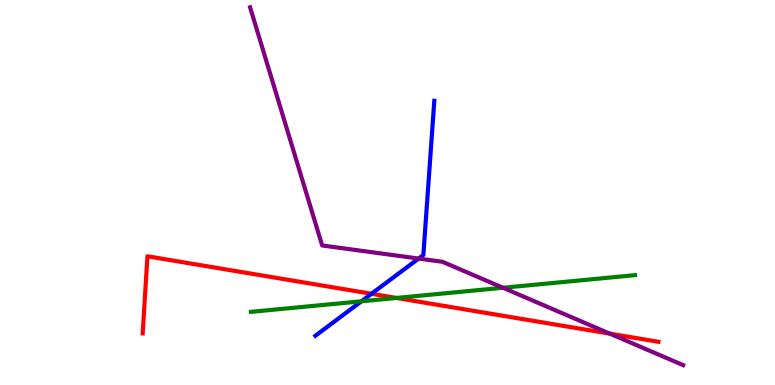[{'lines': ['blue', 'red'], 'intersections': [{'x': 4.79, 'y': 2.37}]}, {'lines': ['green', 'red'], 'intersections': [{'x': 5.12, 'y': 2.26}]}, {'lines': ['purple', 'red'], 'intersections': [{'x': 7.87, 'y': 1.33}]}, {'lines': ['blue', 'green'], 'intersections': [{'x': 4.66, 'y': 2.17}]}, {'lines': ['blue', 'purple'], 'intersections': [{'x': 5.4, 'y': 3.28}]}, {'lines': ['green', 'purple'], 'intersections': [{'x': 6.49, 'y': 2.53}]}]